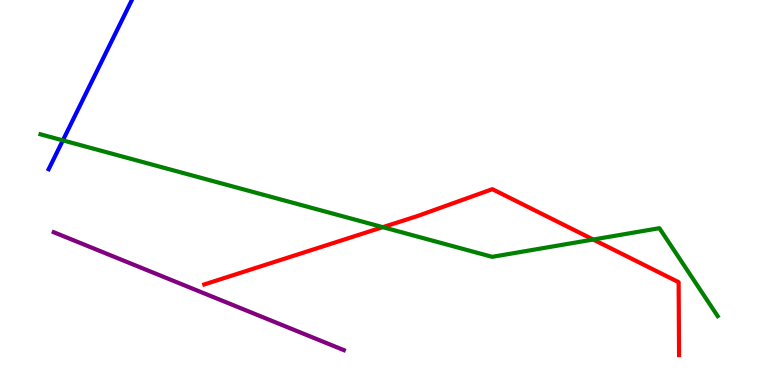[{'lines': ['blue', 'red'], 'intersections': []}, {'lines': ['green', 'red'], 'intersections': [{'x': 4.94, 'y': 4.1}, {'x': 7.65, 'y': 3.78}]}, {'lines': ['purple', 'red'], 'intersections': []}, {'lines': ['blue', 'green'], 'intersections': [{'x': 0.811, 'y': 6.35}]}, {'lines': ['blue', 'purple'], 'intersections': []}, {'lines': ['green', 'purple'], 'intersections': []}]